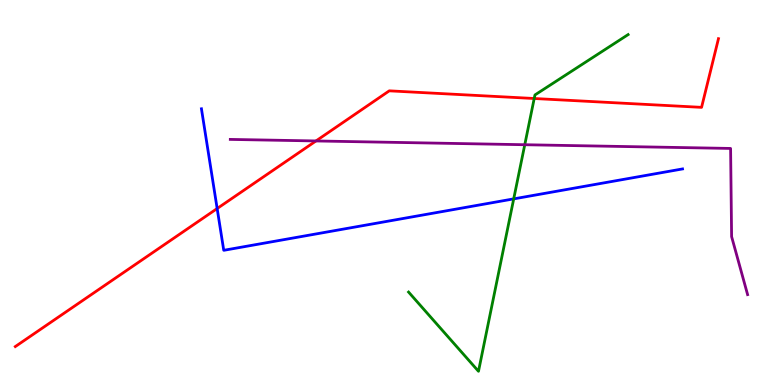[{'lines': ['blue', 'red'], 'intersections': [{'x': 2.8, 'y': 4.58}]}, {'lines': ['green', 'red'], 'intersections': [{'x': 6.89, 'y': 7.44}]}, {'lines': ['purple', 'red'], 'intersections': [{'x': 4.08, 'y': 6.34}]}, {'lines': ['blue', 'green'], 'intersections': [{'x': 6.63, 'y': 4.83}]}, {'lines': ['blue', 'purple'], 'intersections': []}, {'lines': ['green', 'purple'], 'intersections': [{'x': 6.77, 'y': 6.24}]}]